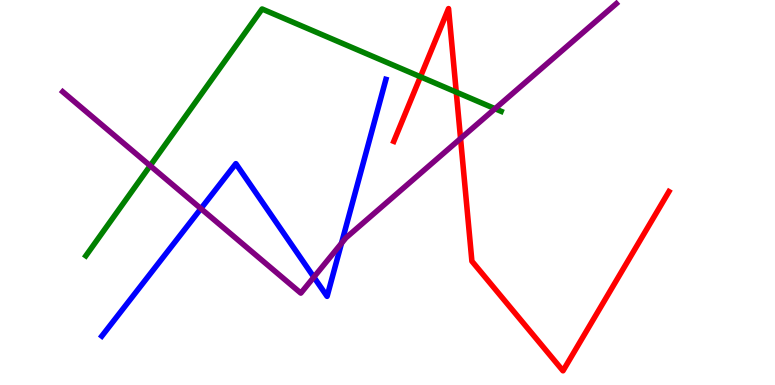[{'lines': ['blue', 'red'], 'intersections': []}, {'lines': ['green', 'red'], 'intersections': [{'x': 5.42, 'y': 8.01}, {'x': 5.89, 'y': 7.61}]}, {'lines': ['purple', 'red'], 'intersections': [{'x': 5.94, 'y': 6.4}]}, {'lines': ['blue', 'green'], 'intersections': []}, {'lines': ['blue', 'purple'], 'intersections': [{'x': 2.59, 'y': 4.58}, {'x': 4.05, 'y': 2.8}, {'x': 4.41, 'y': 3.68}]}, {'lines': ['green', 'purple'], 'intersections': [{'x': 1.94, 'y': 5.7}, {'x': 6.39, 'y': 7.18}]}]